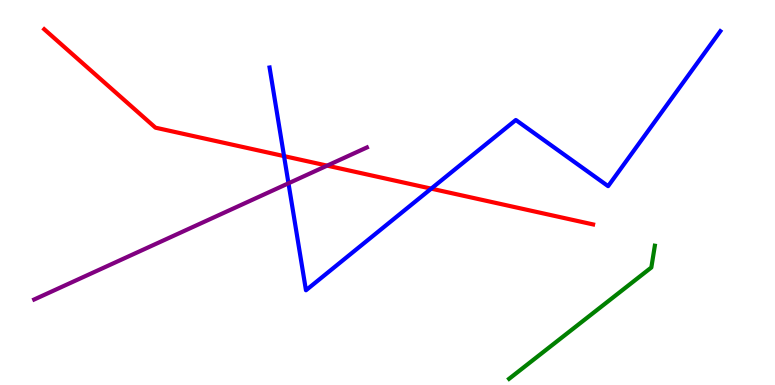[{'lines': ['blue', 'red'], 'intersections': [{'x': 3.67, 'y': 5.95}, {'x': 5.56, 'y': 5.1}]}, {'lines': ['green', 'red'], 'intersections': []}, {'lines': ['purple', 'red'], 'intersections': [{'x': 4.22, 'y': 5.7}]}, {'lines': ['blue', 'green'], 'intersections': []}, {'lines': ['blue', 'purple'], 'intersections': [{'x': 3.72, 'y': 5.24}]}, {'lines': ['green', 'purple'], 'intersections': []}]